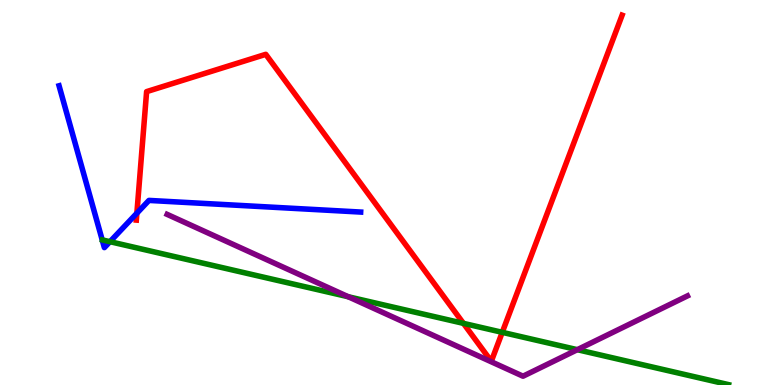[{'lines': ['blue', 'red'], 'intersections': [{'x': 1.77, 'y': 4.46}]}, {'lines': ['green', 'red'], 'intersections': [{'x': 5.98, 'y': 1.6}, {'x': 6.48, 'y': 1.37}]}, {'lines': ['purple', 'red'], 'intersections': []}, {'lines': ['blue', 'green'], 'intersections': [{'x': 1.42, 'y': 3.72}]}, {'lines': ['blue', 'purple'], 'intersections': []}, {'lines': ['green', 'purple'], 'intersections': [{'x': 4.49, 'y': 2.29}, {'x': 7.45, 'y': 0.917}]}]